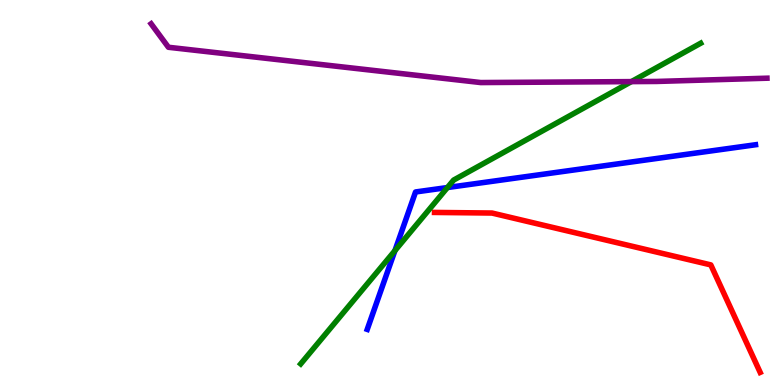[{'lines': ['blue', 'red'], 'intersections': []}, {'lines': ['green', 'red'], 'intersections': []}, {'lines': ['purple', 'red'], 'intersections': []}, {'lines': ['blue', 'green'], 'intersections': [{'x': 5.1, 'y': 3.49}, {'x': 5.77, 'y': 5.13}]}, {'lines': ['blue', 'purple'], 'intersections': []}, {'lines': ['green', 'purple'], 'intersections': [{'x': 8.15, 'y': 7.88}]}]